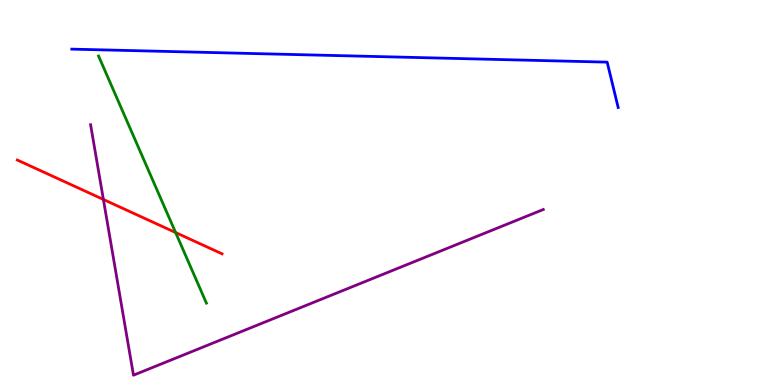[{'lines': ['blue', 'red'], 'intersections': []}, {'lines': ['green', 'red'], 'intersections': [{'x': 2.27, 'y': 3.96}]}, {'lines': ['purple', 'red'], 'intersections': [{'x': 1.33, 'y': 4.82}]}, {'lines': ['blue', 'green'], 'intersections': []}, {'lines': ['blue', 'purple'], 'intersections': []}, {'lines': ['green', 'purple'], 'intersections': []}]